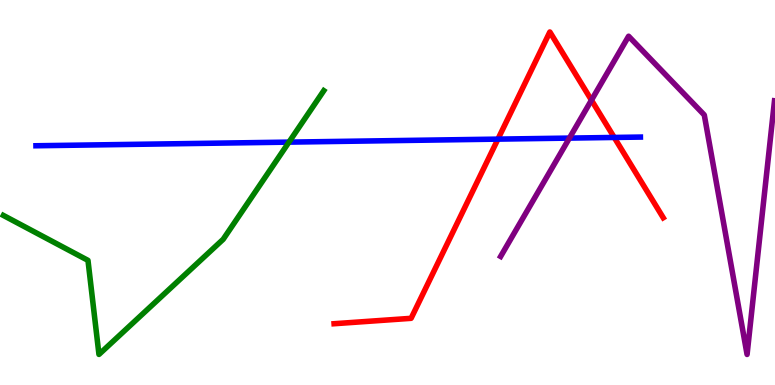[{'lines': ['blue', 'red'], 'intersections': [{'x': 6.42, 'y': 6.39}, {'x': 7.93, 'y': 6.43}]}, {'lines': ['green', 'red'], 'intersections': []}, {'lines': ['purple', 'red'], 'intersections': [{'x': 7.63, 'y': 7.4}]}, {'lines': ['blue', 'green'], 'intersections': [{'x': 3.73, 'y': 6.31}]}, {'lines': ['blue', 'purple'], 'intersections': [{'x': 7.35, 'y': 6.41}]}, {'lines': ['green', 'purple'], 'intersections': []}]